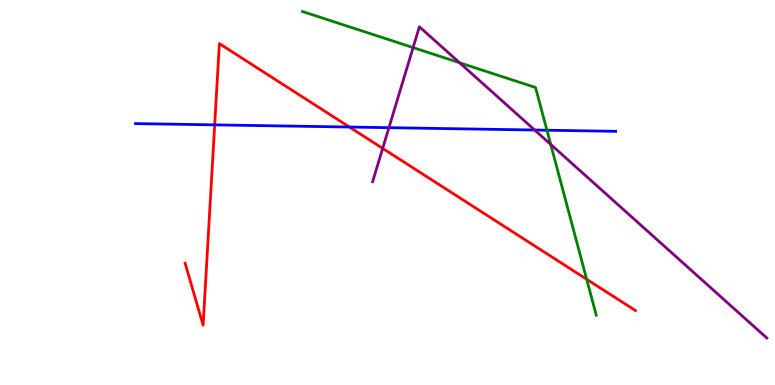[{'lines': ['blue', 'red'], 'intersections': [{'x': 2.77, 'y': 6.76}, {'x': 4.51, 'y': 6.7}]}, {'lines': ['green', 'red'], 'intersections': [{'x': 7.57, 'y': 2.75}]}, {'lines': ['purple', 'red'], 'intersections': [{'x': 4.94, 'y': 6.15}]}, {'lines': ['blue', 'green'], 'intersections': [{'x': 7.06, 'y': 6.62}]}, {'lines': ['blue', 'purple'], 'intersections': [{'x': 5.02, 'y': 6.68}, {'x': 6.9, 'y': 6.62}]}, {'lines': ['green', 'purple'], 'intersections': [{'x': 5.33, 'y': 8.76}, {'x': 5.93, 'y': 8.37}, {'x': 7.11, 'y': 6.25}]}]